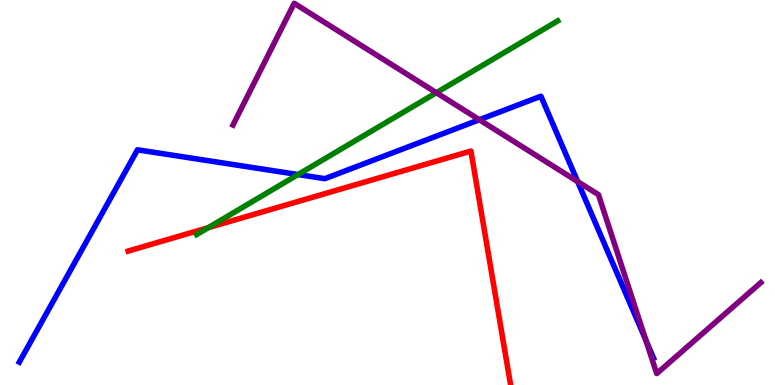[{'lines': ['blue', 'red'], 'intersections': []}, {'lines': ['green', 'red'], 'intersections': [{'x': 2.69, 'y': 4.09}]}, {'lines': ['purple', 'red'], 'intersections': []}, {'lines': ['blue', 'green'], 'intersections': [{'x': 3.85, 'y': 5.47}]}, {'lines': ['blue', 'purple'], 'intersections': [{'x': 6.18, 'y': 6.89}, {'x': 7.45, 'y': 5.28}, {'x': 8.33, 'y': 1.17}]}, {'lines': ['green', 'purple'], 'intersections': [{'x': 5.63, 'y': 7.59}]}]